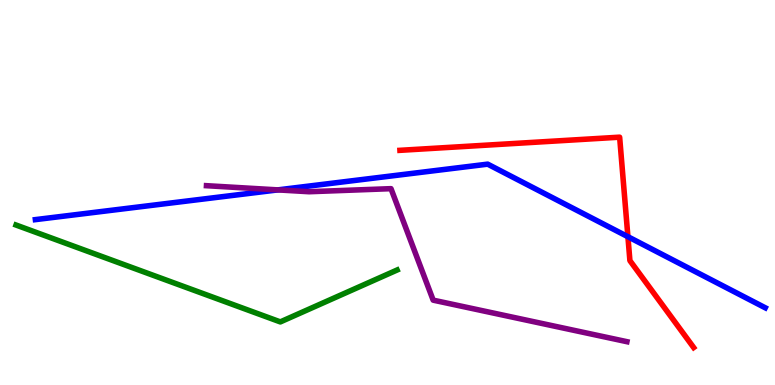[{'lines': ['blue', 'red'], 'intersections': [{'x': 8.1, 'y': 3.85}]}, {'lines': ['green', 'red'], 'intersections': []}, {'lines': ['purple', 'red'], 'intersections': []}, {'lines': ['blue', 'green'], 'intersections': []}, {'lines': ['blue', 'purple'], 'intersections': [{'x': 3.58, 'y': 5.07}]}, {'lines': ['green', 'purple'], 'intersections': []}]